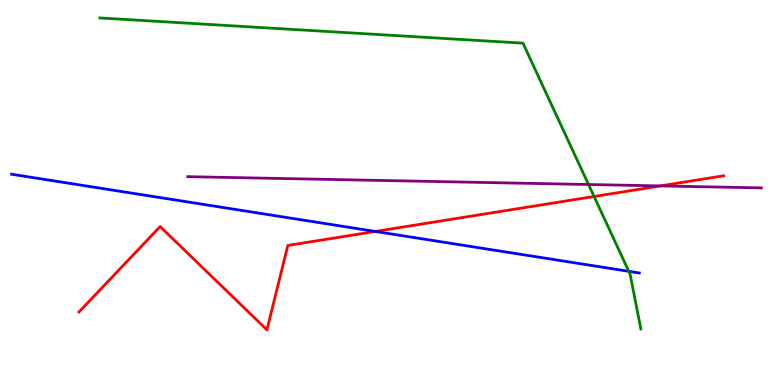[{'lines': ['blue', 'red'], 'intersections': [{'x': 4.84, 'y': 3.99}]}, {'lines': ['green', 'red'], 'intersections': [{'x': 7.67, 'y': 4.9}]}, {'lines': ['purple', 'red'], 'intersections': [{'x': 8.52, 'y': 5.17}]}, {'lines': ['blue', 'green'], 'intersections': [{'x': 8.11, 'y': 2.95}]}, {'lines': ['blue', 'purple'], 'intersections': []}, {'lines': ['green', 'purple'], 'intersections': [{'x': 7.59, 'y': 5.21}]}]